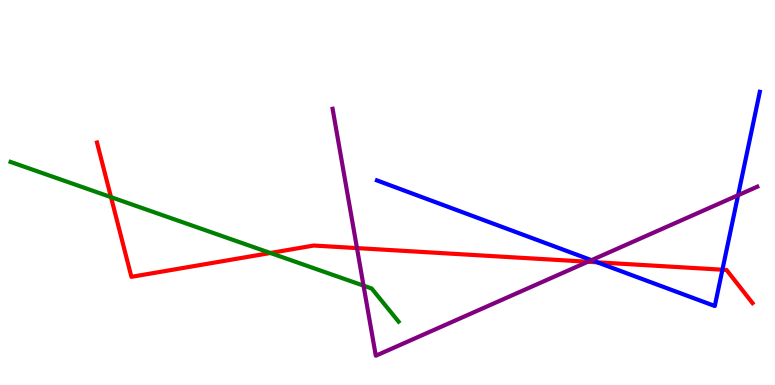[{'lines': ['blue', 'red'], 'intersections': [{'x': 7.71, 'y': 3.19}, {'x': 9.32, 'y': 2.99}]}, {'lines': ['green', 'red'], 'intersections': [{'x': 1.43, 'y': 4.88}, {'x': 3.49, 'y': 3.43}]}, {'lines': ['purple', 'red'], 'intersections': [{'x': 4.61, 'y': 3.56}, {'x': 7.59, 'y': 3.2}]}, {'lines': ['blue', 'green'], 'intersections': []}, {'lines': ['blue', 'purple'], 'intersections': [{'x': 7.63, 'y': 3.24}, {'x': 9.52, 'y': 4.93}]}, {'lines': ['green', 'purple'], 'intersections': [{'x': 4.69, 'y': 2.58}]}]